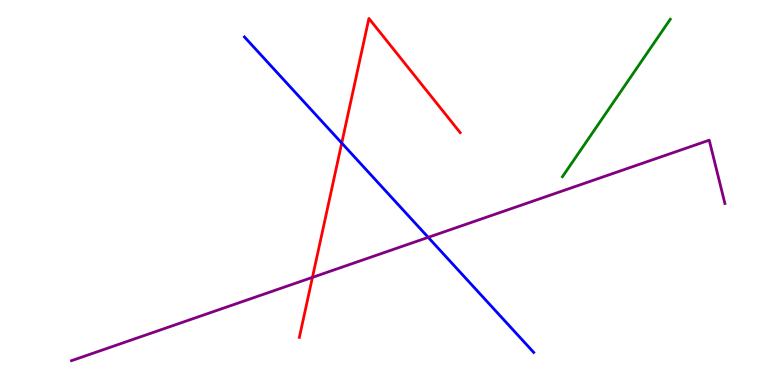[{'lines': ['blue', 'red'], 'intersections': [{'x': 4.41, 'y': 6.28}]}, {'lines': ['green', 'red'], 'intersections': []}, {'lines': ['purple', 'red'], 'intersections': [{'x': 4.03, 'y': 2.8}]}, {'lines': ['blue', 'green'], 'intersections': []}, {'lines': ['blue', 'purple'], 'intersections': [{'x': 5.53, 'y': 3.84}]}, {'lines': ['green', 'purple'], 'intersections': []}]